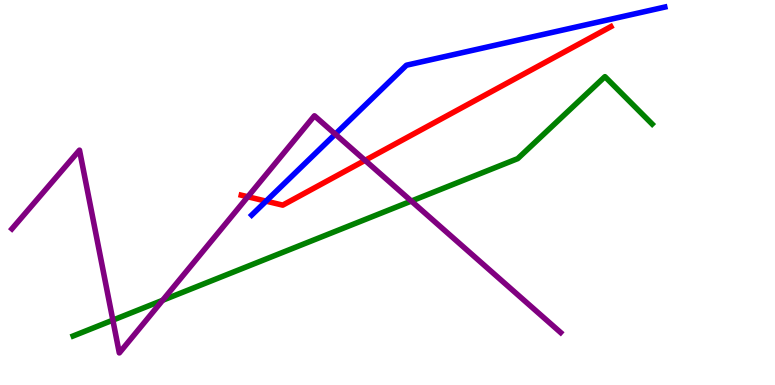[{'lines': ['blue', 'red'], 'intersections': [{'x': 3.43, 'y': 4.78}]}, {'lines': ['green', 'red'], 'intersections': []}, {'lines': ['purple', 'red'], 'intersections': [{'x': 3.2, 'y': 4.89}, {'x': 4.71, 'y': 5.83}]}, {'lines': ['blue', 'green'], 'intersections': []}, {'lines': ['blue', 'purple'], 'intersections': [{'x': 4.33, 'y': 6.52}]}, {'lines': ['green', 'purple'], 'intersections': [{'x': 1.46, 'y': 1.68}, {'x': 2.1, 'y': 2.2}, {'x': 5.31, 'y': 4.78}]}]